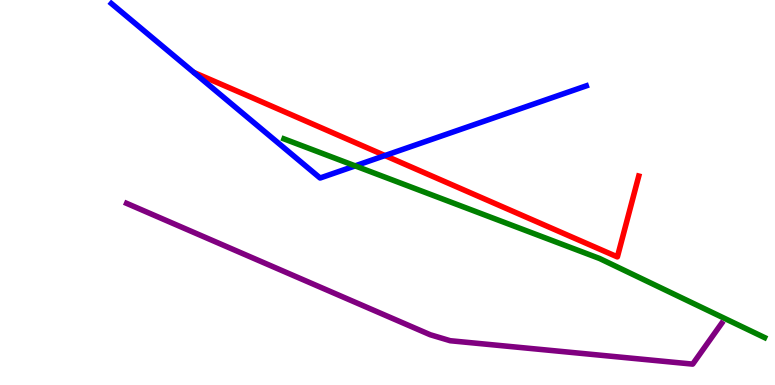[{'lines': ['blue', 'red'], 'intersections': [{'x': 4.97, 'y': 5.96}]}, {'lines': ['green', 'red'], 'intersections': []}, {'lines': ['purple', 'red'], 'intersections': []}, {'lines': ['blue', 'green'], 'intersections': [{'x': 4.58, 'y': 5.69}]}, {'lines': ['blue', 'purple'], 'intersections': []}, {'lines': ['green', 'purple'], 'intersections': []}]